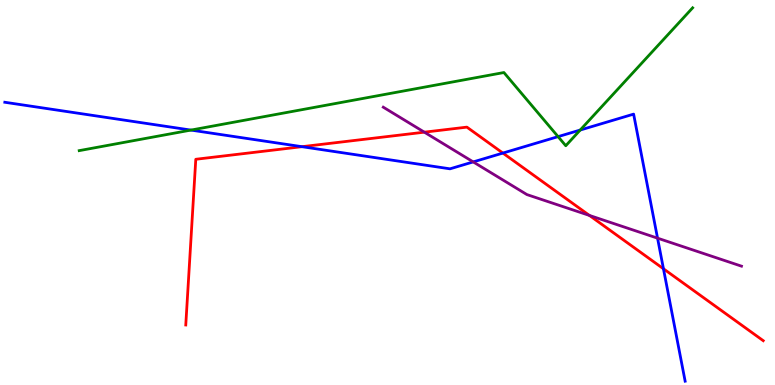[{'lines': ['blue', 'red'], 'intersections': [{'x': 3.9, 'y': 6.19}, {'x': 6.49, 'y': 6.02}, {'x': 8.56, 'y': 3.02}]}, {'lines': ['green', 'red'], 'intersections': []}, {'lines': ['purple', 'red'], 'intersections': [{'x': 5.48, 'y': 6.57}, {'x': 7.61, 'y': 4.4}]}, {'lines': ['blue', 'green'], 'intersections': [{'x': 2.46, 'y': 6.62}, {'x': 7.2, 'y': 6.45}, {'x': 7.49, 'y': 6.62}]}, {'lines': ['blue', 'purple'], 'intersections': [{'x': 6.11, 'y': 5.79}, {'x': 8.48, 'y': 3.81}]}, {'lines': ['green', 'purple'], 'intersections': []}]